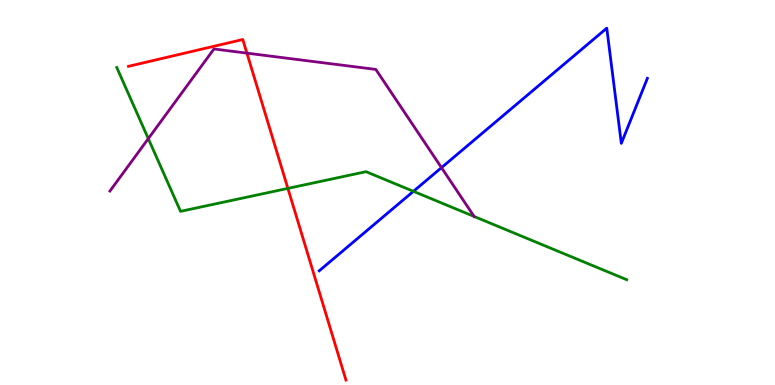[{'lines': ['blue', 'red'], 'intersections': []}, {'lines': ['green', 'red'], 'intersections': [{'x': 3.71, 'y': 5.11}]}, {'lines': ['purple', 'red'], 'intersections': [{'x': 3.19, 'y': 8.62}]}, {'lines': ['blue', 'green'], 'intersections': [{'x': 5.33, 'y': 5.03}]}, {'lines': ['blue', 'purple'], 'intersections': [{'x': 5.7, 'y': 5.65}]}, {'lines': ['green', 'purple'], 'intersections': [{'x': 1.91, 'y': 6.4}, {'x': 6.12, 'y': 4.38}]}]